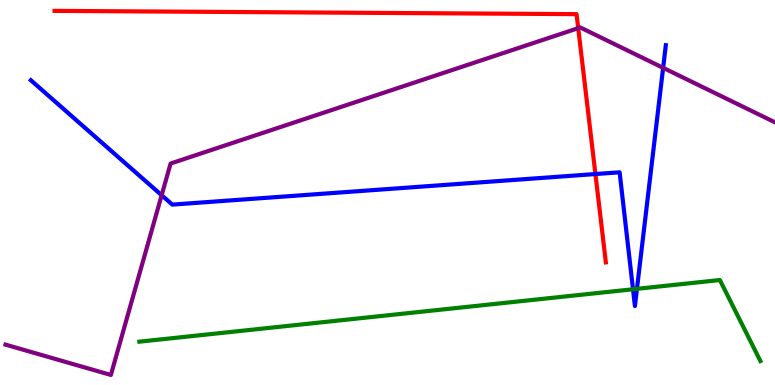[{'lines': ['blue', 'red'], 'intersections': [{'x': 7.68, 'y': 5.48}]}, {'lines': ['green', 'red'], 'intersections': []}, {'lines': ['purple', 'red'], 'intersections': [{'x': 7.46, 'y': 9.27}]}, {'lines': ['blue', 'green'], 'intersections': [{'x': 8.17, 'y': 2.49}, {'x': 8.22, 'y': 2.5}]}, {'lines': ['blue', 'purple'], 'intersections': [{'x': 2.09, 'y': 4.93}, {'x': 8.56, 'y': 8.24}]}, {'lines': ['green', 'purple'], 'intersections': []}]